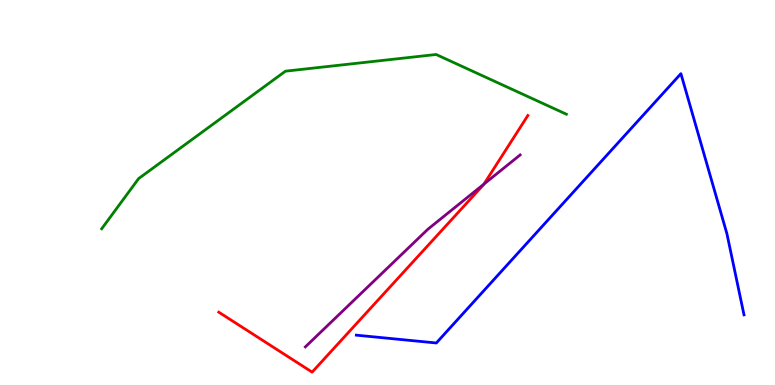[{'lines': ['blue', 'red'], 'intersections': []}, {'lines': ['green', 'red'], 'intersections': []}, {'lines': ['purple', 'red'], 'intersections': [{'x': 6.24, 'y': 5.22}]}, {'lines': ['blue', 'green'], 'intersections': []}, {'lines': ['blue', 'purple'], 'intersections': []}, {'lines': ['green', 'purple'], 'intersections': []}]